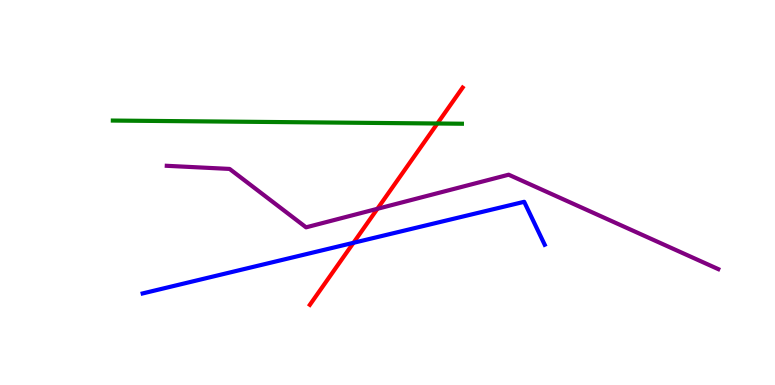[{'lines': ['blue', 'red'], 'intersections': [{'x': 4.56, 'y': 3.69}]}, {'lines': ['green', 'red'], 'intersections': [{'x': 5.64, 'y': 6.79}]}, {'lines': ['purple', 'red'], 'intersections': [{'x': 4.87, 'y': 4.58}]}, {'lines': ['blue', 'green'], 'intersections': []}, {'lines': ['blue', 'purple'], 'intersections': []}, {'lines': ['green', 'purple'], 'intersections': []}]